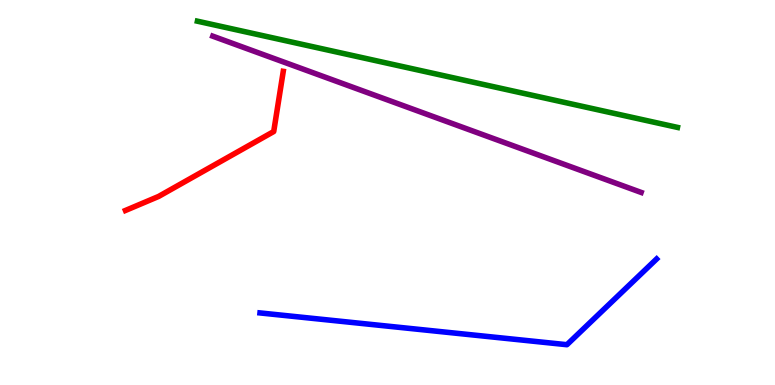[{'lines': ['blue', 'red'], 'intersections': []}, {'lines': ['green', 'red'], 'intersections': []}, {'lines': ['purple', 'red'], 'intersections': []}, {'lines': ['blue', 'green'], 'intersections': []}, {'lines': ['blue', 'purple'], 'intersections': []}, {'lines': ['green', 'purple'], 'intersections': []}]